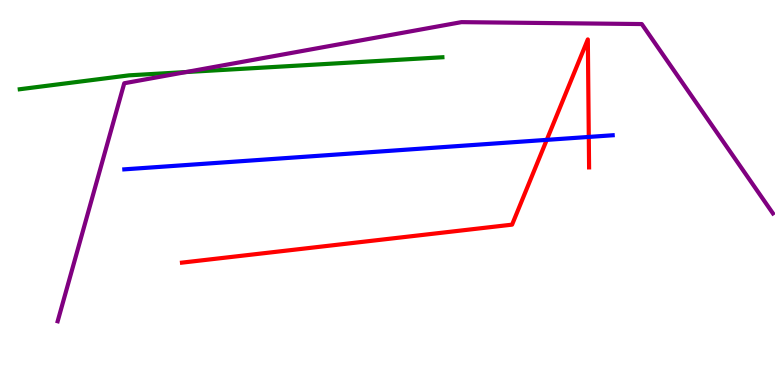[{'lines': ['blue', 'red'], 'intersections': [{'x': 7.05, 'y': 6.37}, {'x': 7.6, 'y': 6.44}]}, {'lines': ['green', 'red'], 'intersections': []}, {'lines': ['purple', 'red'], 'intersections': []}, {'lines': ['blue', 'green'], 'intersections': []}, {'lines': ['blue', 'purple'], 'intersections': []}, {'lines': ['green', 'purple'], 'intersections': [{'x': 2.4, 'y': 8.13}]}]